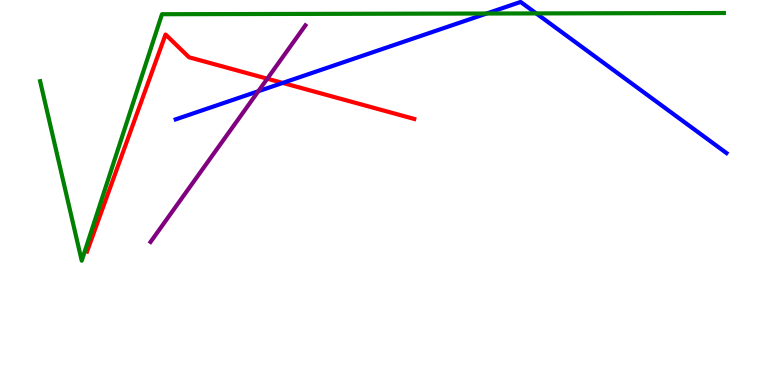[{'lines': ['blue', 'red'], 'intersections': [{'x': 3.65, 'y': 7.85}]}, {'lines': ['green', 'red'], 'intersections': []}, {'lines': ['purple', 'red'], 'intersections': [{'x': 3.45, 'y': 7.96}]}, {'lines': ['blue', 'green'], 'intersections': [{'x': 6.28, 'y': 9.65}, {'x': 6.92, 'y': 9.65}]}, {'lines': ['blue', 'purple'], 'intersections': [{'x': 3.33, 'y': 7.63}]}, {'lines': ['green', 'purple'], 'intersections': []}]